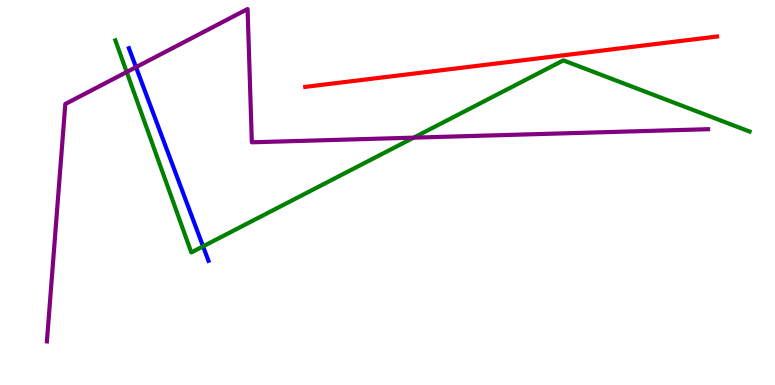[{'lines': ['blue', 'red'], 'intersections': []}, {'lines': ['green', 'red'], 'intersections': []}, {'lines': ['purple', 'red'], 'intersections': []}, {'lines': ['blue', 'green'], 'intersections': [{'x': 2.62, 'y': 3.6}]}, {'lines': ['blue', 'purple'], 'intersections': [{'x': 1.75, 'y': 8.26}]}, {'lines': ['green', 'purple'], 'intersections': [{'x': 1.63, 'y': 8.13}, {'x': 5.34, 'y': 6.42}]}]